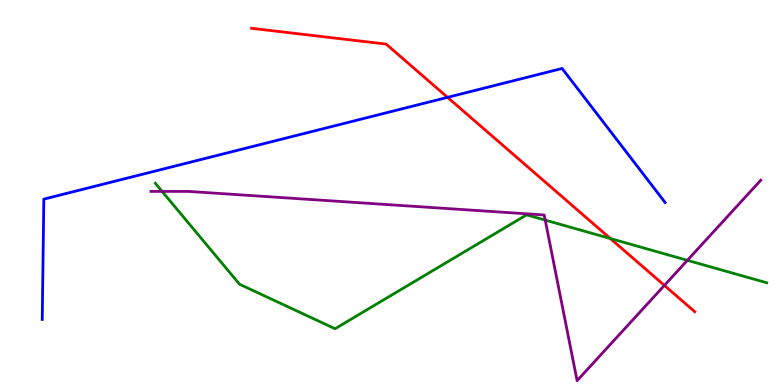[{'lines': ['blue', 'red'], 'intersections': [{'x': 5.77, 'y': 7.47}]}, {'lines': ['green', 'red'], 'intersections': [{'x': 7.88, 'y': 3.8}]}, {'lines': ['purple', 'red'], 'intersections': [{'x': 8.57, 'y': 2.59}]}, {'lines': ['blue', 'green'], 'intersections': []}, {'lines': ['blue', 'purple'], 'intersections': []}, {'lines': ['green', 'purple'], 'intersections': [{'x': 2.09, 'y': 5.03}, {'x': 7.04, 'y': 4.28}, {'x': 8.87, 'y': 3.24}]}]